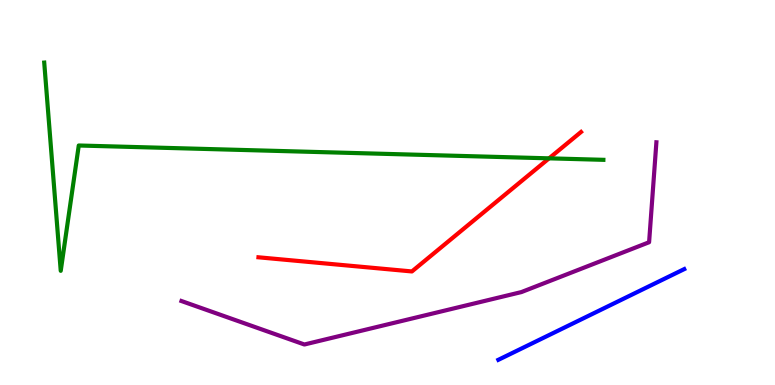[{'lines': ['blue', 'red'], 'intersections': []}, {'lines': ['green', 'red'], 'intersections': [{'x': 7.08, 'y': 5.89}]}, {'lines': ['purple', 'red'], 'intersections': []}, {'lines': ['blue', 'green'], 'intersections': []}, {'lines': ['blue', 'purple'], 'intersections': []}, {'lines': ['green', 'purple'], 'intersections': []}]